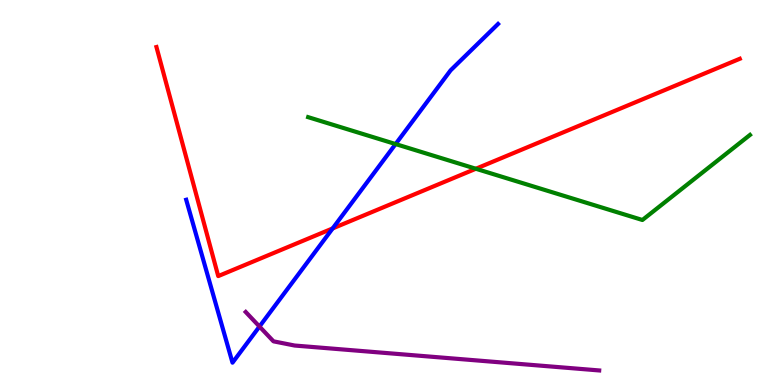[{'lines': ['blue', 'red'], 'intersections': [{'x': 4.29, 'y': 4.07}]}, {'lines': ['green', 'red'], 'intersections': [{'x': 6.14, 'y': 5.62}]}, {'lines': ['purple', 'red'], 'intersections': []}, {'lines': ['blue', 'green'], 'intersections': [{'x': 5.1, 'y': 6.26}]}, {'lines': ['blue', 'purple'], 'intersections': [{'x': 3.35, 'y': 1.52}]}, {'lines': ['green', 'purple'], 'intersections': []}]